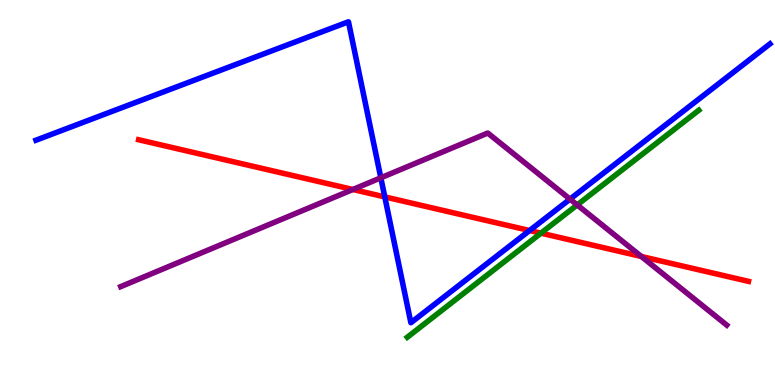[{'lines': ['blue', 'red'], 'intersections': [{'x': 4.97, 'y': 4.89}, {'x': 6.83, 'y': 4.01}]}, {'lines': ['green', 'red'], 'intersections': [{'x': 6.98, 'y': 3.94}]}, {'lines': ['purple', 'red'], 'intersections': [{'x': 4.55, 'y': 5.08}, {'x': 8.28, 'y': 3.34}]}, {'lines': ['blue', 'green'], 'intersections': []}, {'lines': ['blue', 'purple'], 'intersections': [{'x': 4.91, 'y': 5.38}, {'x': 7.35, 'y': 4.83}]}, {'lines': ['green', 'purple'], 'intersections': [{'x': 7.45, 'y': 4.68}]}]